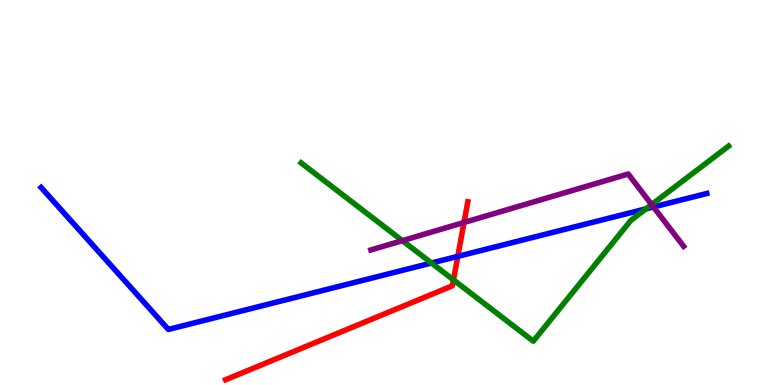[{'lines': ['blue', 'red'], 'intersections': [{'x': 5.91, 'y': 3.34}]}, {'lines': ['green', 'red'], 'intersections': [{'x': 5.85, 'y': 2.73}]}, {'lines': ['purple', 'red'], 'intersections': [{'x': 5.99, 'y': 4.22}]}, {'lines': ['blue', 'green'], 'intersections': [{'x': 5.57, 'y': 3.17}, {'x': 8.34, 'y': 4.58}]}, {'lines': ['blue', 'purple'], 'intersections': [{'x': 8.43, 'y': 4.62}]}, {'lines': ['green', 'purple'], 'intersections': [{'x': 5.19, 'y': 3.75}, {'x': 8.41, 'y': 4.69}]}]